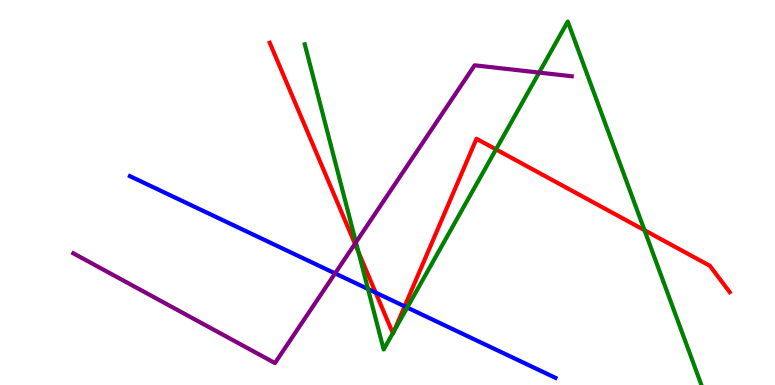[{'lines': ['blue', 'red'], 'intersections': [{'x': 4.85, 'y': 2.4}, {'x': 5.22, 'y': 2.04}]}, {'lines': ['green', 'red'], 'intersections': [{'x': 4.63, 'y': 3.45}, {'x': 5.07, 'y': 1.35}, {'x': 5.08, 'y': 1.4}, {'x': 6.4, 'y': 6.12}, {'x': 8.32, 'y': 4.02}]}, {'lines': ['purple', 'red'], 'intersections': [{'x': 4.58, 'y': 3.67}]}, {'lines': ['blue', 'green'], 'intersections': [{'x': 4.75, 'y': 2.49}, {'x': 5.25, 'y': 2.01}]}, {'lines': ['blue', 'purple'], 'intersections': [{'x': 4.32, 'y': 2.9}]}, {'lines': ['green', 'purple'], 'intersections': [{'x': 4.59, 'y': 3.71}, {'x': 6.96, 'y': 8.11}]}]